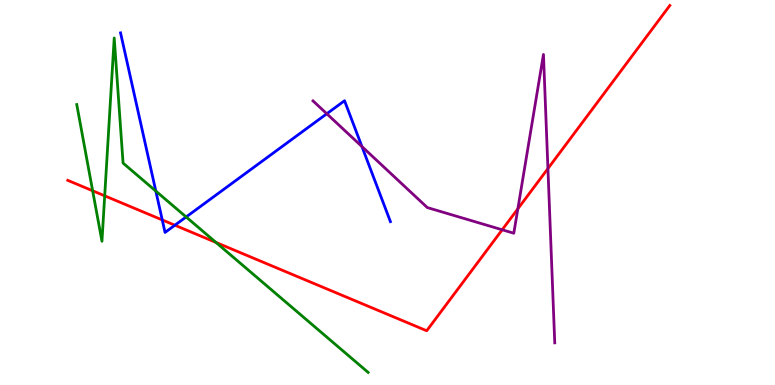[{'lines': ['blue', 'red'], 'intersections': [{'x': 2.09, 'y': 4.29}, {'x': 2.26, 'y': 4.15}]}, {'lines': ['green', 'red'], 'intersections': [{'x': 1.2, 'y': 5.04}, {'x': 1.35, 'y': 4.91}, {'x': 2.79, 'y': 3.7}]}, {'lines': ['purple', 'red'], 'intersections': [{'x': 6.48, 'y': 4.03}, {'x': 6.68, 'y': 4.58}, {'x': 7.07, 'y': 5.62}]}, {'lines': ['blue', 'green'], 'intersections': [{'x': 2.01, 'y': 5.04}, {'x': 2.4, 'y': 4.36}]}, {'lines': ['blue', 'purple'], 'intersections': [{'x': 4.22, 'y': 7.05}, {'x': 4.67, 'y': 6.19}]}, {'lines': ['green', 'purple'], 'intersections': []}]